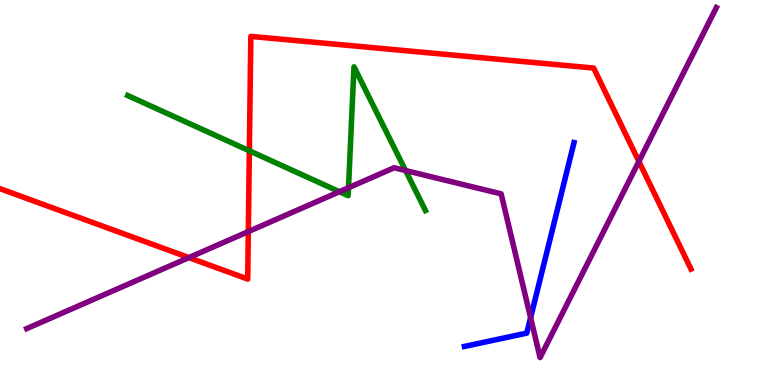[{'lines': ['blue', 'red'], 'intersections': []}, {'lines': ['green', 'red'], 'intersections': [{'x': 3.22, 'y': 6.08}]}, {'lines': ['purple', 'red'], 'intersections': [{'x': 2.44, 'y': 3.31}, {'x': 3.2, 'y': 3.98}, {'x': 8.24, 'y': 5.81}]}, {'lines': ['blue', 'green'], 'intersections': []}, {'lines': ['blue', 'purple'], 'intersections': [{'x': 6.85, 'y': 1.75}]}, {'lines': ['green', 'purple'], 'intersections': [{'x': 4.38, 'y': 5.02}, {'x': 4.5, 'y': 5.12}, {'x': 5.23, 'y': 5.57}]}]